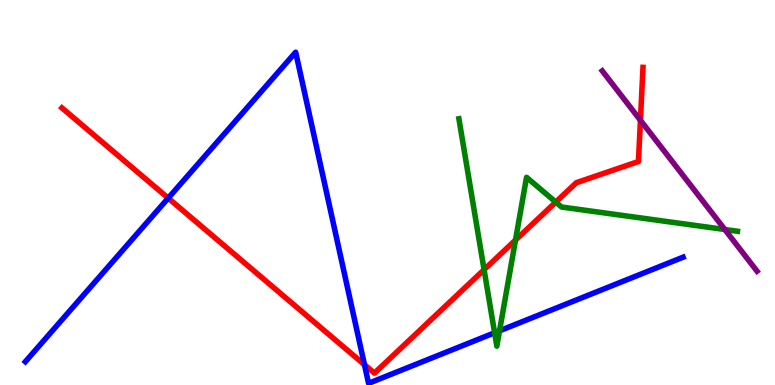[{'lines': ['blue', 'red'], 'intersections': [{'x': 2.17, 'y': 4.85}, {'x': 4.7, 'y': 0.527}]}, {'lines': ['green', 'red'], 'intersections': [{'x': 6.25, 'y': 2.99}, {'x': 6.65, 'y': 3.76}, {'x': 7.17, 'y': 4.75}]}, {'lines': ['purple', 'red'], 'intersections': [{'x': 8.26, 'y': 6.88}]}, {'lines': ['blue', 'green'], 'intersections': [{'x': 6.38, 'y': 1.36}, {'x': 6.45, 'y': 1.41}]}, {'lines': ['blue', 'purple'], 'intersections': []}, {'lines': ['green', 'purple'], 'intersections': [{'x': 9.35, 'y': 4.04}]}]